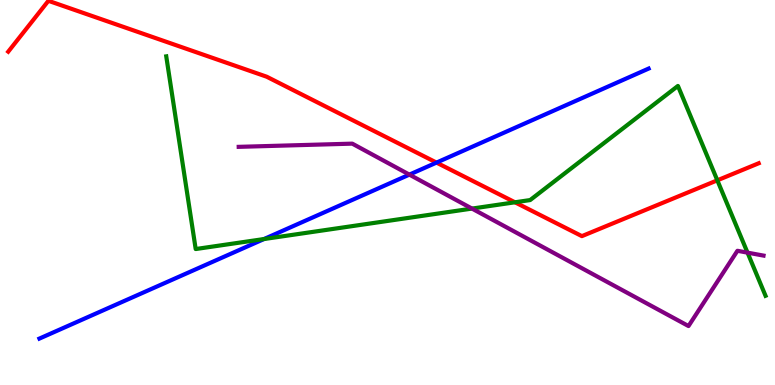[{'lines': ['blue', 'red'], 'intersections': [{'x': 5.63, 'y': 5.78}]}, {'lines': ['green', 'red'], 'intersections': [{'x': 6.64, 'y': 4.75}, {'x': 9.26, 'y': 5.32}]}, {'lines': ['purple', 'red'], 'intersections': []}, {'lines': ['blue', 'green'], 'intersections': [{'x': 3.41, 'y': 3.79}]}, {'lines': ['blue', 'purple'], 'intersections': [{'x': 5.28, 'y': 5.46}]}, {'lines': ['green', 'purple'], 'intersections': [{'x': 6.09, 'y': 4.58}, {'x': 9.65, 'y': 3.44}]}]